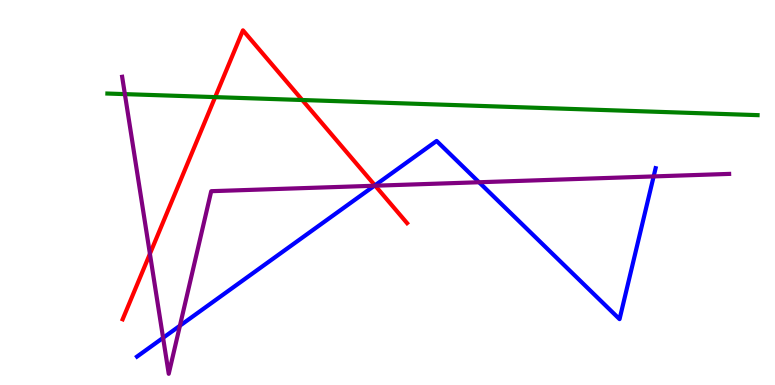[{'lines': ['blue', 'red'], 'intersections': [{'x': 4.84, 'y': 5.19}]}, {'lines': ['green', 'red'], 'intersections': [{'x': 2.78, 'y': 7.48}, {'x': 3.9, 'y': 7.4}]}, {'lines': ['purple', 'red'], 'intersections': [{'x': 1.93, 'y': 3.41}, {'x': 4.84, 'y': 5.18}]}, {'lines': ['blue', 'green'], 'intersections': []}, {'lines': ['blue', 'purple'], 'intersections': [{'x': 2.1, 'y': 1.23}, {'x': 2.32, 'y': 1.54}, {'x': 4.83, 'y': 5.18}, {'x': 6.18, 'y': 5.27}, {'x': 8.43, 'y': 5.42}]}, {'lines': ['green', 'purple'], 'intersections': [{'x': 1.61, 'y': 7.56}]}]